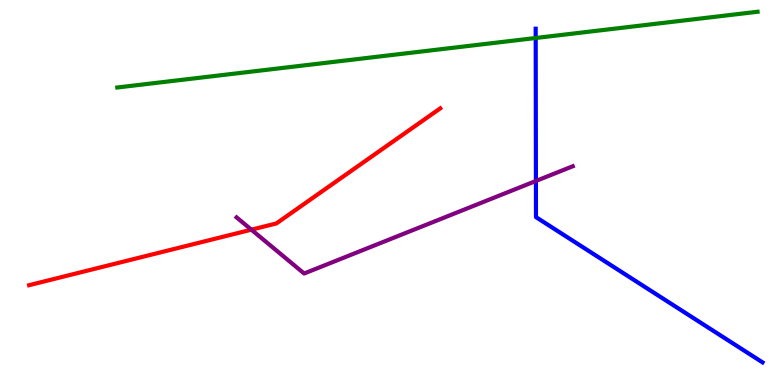[{'lines': ['blue', 'red'], 'intersections': []}, {'lines': ['green', 'red'], 'intersections': []}, {'lines': ['purple', 'red'], 'intersections': [{'x': 3.24, 'y': 4.03}]}, {'lines': ['blue', 'green'], 'intersections': [{'x': 6.91, 'y': 9.01}]}, {'lines': ['blue', 'purple'], 'intersections': [{'x': 6.91, 'y': 5.3}]}, {'lines': ['green', 'purple'], 'intersections': []}]